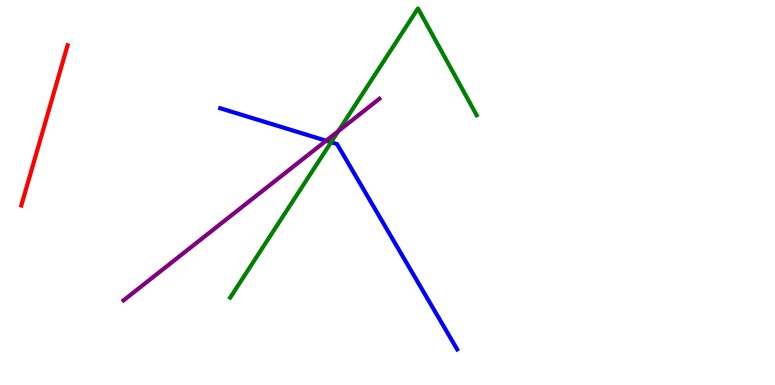[{'lines': ['blue', 'red'], 'intersections': []}, {'lines': ['green', 'red'], 'intersections': []}, {'lines': ['purple', 'red'], 'intersections': []}, {'lines': ['blue', 'green'], 'intersections': [{'x': 4.27, 'y': 6.31}]}, {'lines': ['blue', 'purple'], 'intersections': [{'x': 4.21, 'y': 6.34}]}, {'lines': ['green', 'purple'], 'intersections': [{'x': 4.36, 'y': 6.59}]}]